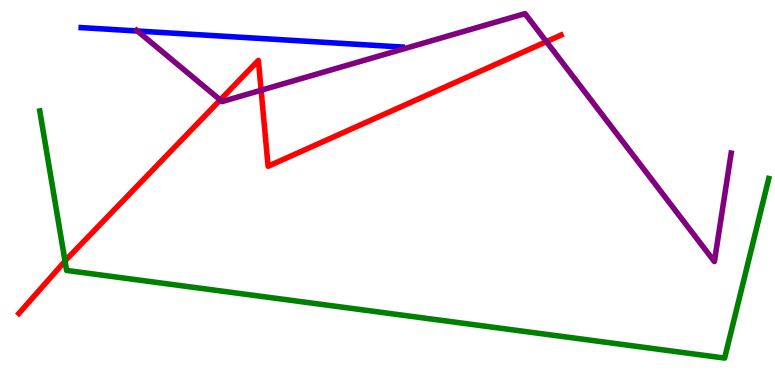[{'lines': ['blue', 'red'], 'intersections': []}, {'lines': ['green', 'red'], 'intersections': [{'x': 0.839, 'y': 3.22}]}, {'lines': ['purple', 'red'], 'intersections': [{'x': 2.84, 'y': 7.4}, {'x': 3.37, 'y': 7.66}, {'x': 7.05, 'y': 8.92}]}, {'lines': ['blue', 'green'], 'intersections': []}, {'lines': ['blue', 'purple'], 'intersections': [{'x': 1.77, 'y': 9.19}]}, {'lines': ['green', 'purple'], 'intersections': []}]